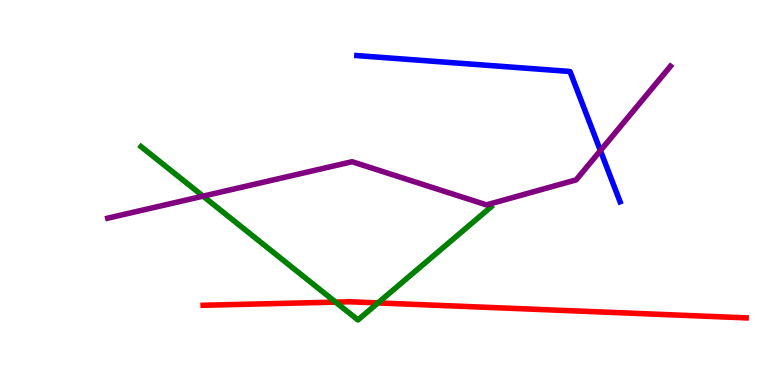[{'lines': ['blue', 'red'], 'intersections': []}, {'lines': ['green', 'red'], 'intersections': [{'x': 4.33, 'y': 2.15}, {'x': 4.88, 'y': 2.13}]}, {'lines': ['purple', 'red'], 'intersections': []}, {'lines': ['blue', 'green'], 'intersections': []}, {'lines': ['blue', 'purple'], 'intersections': [{'x': 7.75, 'y': 6.09}]}, {'lines': ['green', 'purple'], 'intersections': [{'x': 2.62, 'y': 4.91}]}]